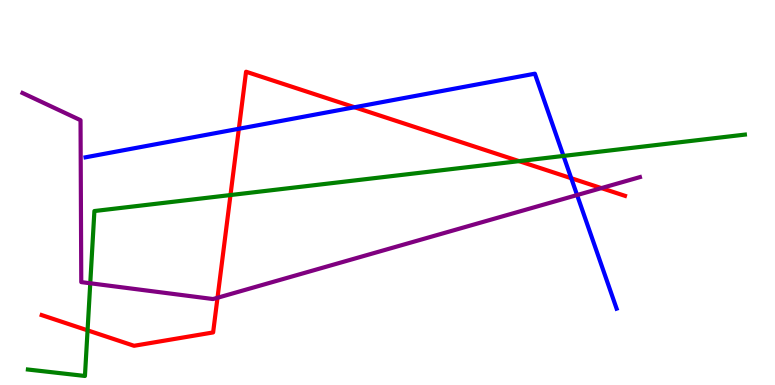[{'lines': ['blue', 'red'], 'intersections': [{'x': 3.08, 'y': 6.66}, {'x': 4.57, 'y': 7.21}, {'x': 7.37, 'y': 5.37}]}, {'lines': ['green', 'red'], 'intersections': [{'x': 1.13, 'y': 1.42}, {'x': 2.97, 'y': 4.93}, {'x': 6.7, 'y': 5.81}]}, {'lines': ['purple', 'red'], 'intersections': [{'x': 2.81, 'y': 2.27}, {'x': 7.76, 'y': 5.11}]}, {'lines': ['blue', 'green'], 'intersections': [{'x': 7.27, 'y': 5.95}]}, {'lines': ['blue', 'purple'], 'intersections': [{'x': 7.45, 'y': 4.93}]}, {'lines': ['green', 'purple'], 'intersections': [{'x': 1.16, 'y': 2.64}]}]